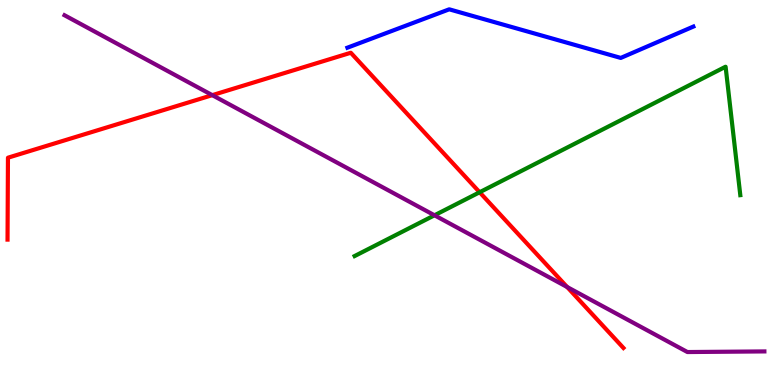[{'lines': ['blue', 'red'], 'intersections': []}, {'lines': ['green', 'red'], 'intersections': [{'x': 6.19, 'y': 5.01}]}, {'lines': ['purple', 'red'], 'intersections': [{'x': 2.74, 'y': 7.53}, {'x': 7.32, 'y': 2.55}]}, {'lines': ['blue', 'green'], 'intersections': []}, {'lines': ['blue', 'purple'], 'intersections': []}, {'lines': ['green', 'purple'], 'intersections': [{'x': 5.61, 'y': 4.41}]}]